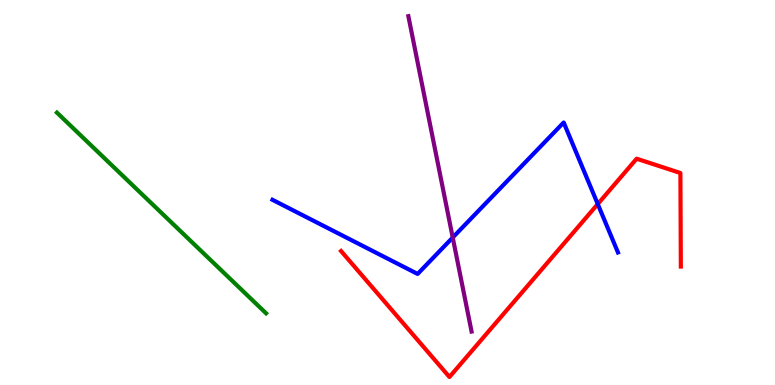[{'lines': ['blue', 'red'], 'intersections': [{'x': 7.71, 'y': 4.7}]}, {'lines': ['green', 'red'], 'intersections': []}, {'lines': ['purple', 'red'], 'intersections': []}, {'lines': ['blue', 'green'], 'intersections': []}, {'lines': ['blue', 'purple'], 'intersections': [{'x': 5.84, 'y': 3.83}]}, {'lines': ['green', 'purple'], 'intersections': []}]